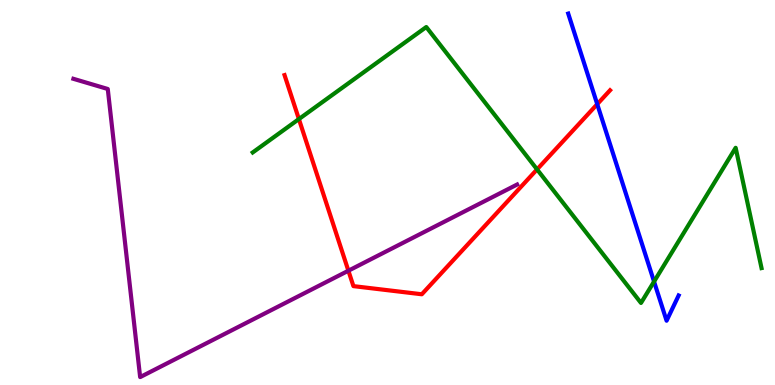[{'lines': ['blue', 'red'], 'intersections': [{'x': 7.71, 'y': 7.29}]}, {'lines': ['green', 'red'], 'intersections': [{'x': 3.86, 'y': 6.91}, {'x': 6.93, 'y': 5.6}]}, {'lines': ['purple', 'red'], 'intersections': [{'x': 4.5, 'y': 2.97}]}, {'lines': ['blue', 'green'], 'intersections': [{'x': 8.44, 'y': 2.69}]}, {'lines': ['blue', 'purple'], 'intersections': []}, {'lines': ['green', 'purple'], 'intersections': []}]